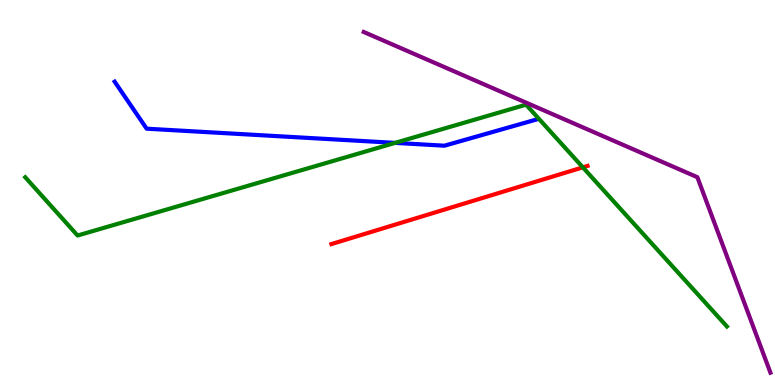[{'lines': ['blue', 'red'], 'intersections': []}, {'lines': ['green', 'red'], 'intersections': [{'x': 7.52, 'y': 5.65}]}, {'lines': ['purple', 'red'], 'intersections': []}, {'lines': ['blue', 'green'], 'intersections': [{'x': 5.1, 'y': 6.29}]}, {'lines': ['blue', 'purple'], 'intersections': []}, {'lines': ['green', 'purple'], 'intersections': []}]